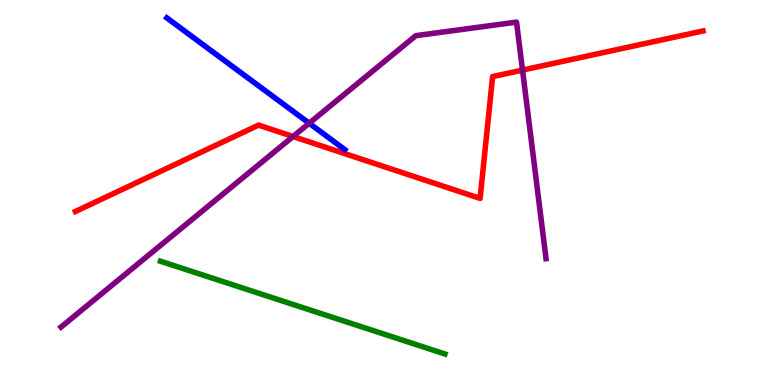[{'lines': ['blue', 'red'], 'intersections': []}, {'lines': ['green', 'red'], 'intersections': []}, {'lines': ['purple', 'red'], 'intersections': [{'x': 3.78, 'y': 6.45}, {'x': 6.74, 'y': 8.18}]}, {'lines': ['blue', 'green'], 'intersections': []}, {'lines': ['blue', 'purple'], 'intersections': [{'x': 3.99, 'y': 6.8}]}, {'lines': ['green', 'purple'], 'intersections': []}]